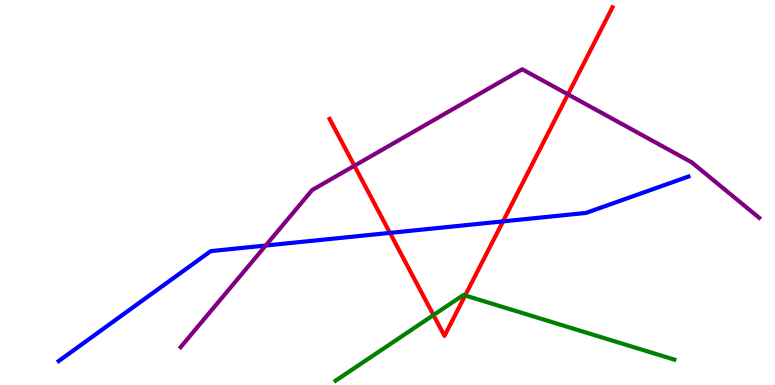[{'lines': ['blue', 'red'], 'intersections': [{'x': 5.03, 'y': 3.95}, {'x': 6.49, 'y': 4.25}]}, {'lines': ['green', 'red'], 'intersections': [{'x': 5.59, 'y': 1.82}, {'x': 6.0, 'y': 2.33}]}, {'lines': ['purple', 'red'], 'intersections': [{'x': 4.57, 'y': 5.69}, {'x': 7.33, 'y': 7.55}]}, {'lines': ['blue', 'green'], 'intersections': []}, {'lines': ['blue', 'purple'], 'intersections': [{'x': 3.43, 'y': 3.62}]}, {'lines': ['green', 'purple'], 'intersections': []}]